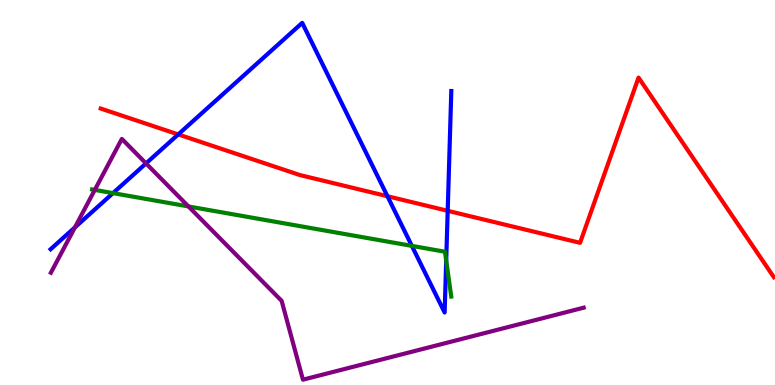[{'lines': ['blue', 'red'], 'intersections': [{'x': 2.3, 'y': 6.51}, {'x': 5.0, 'y': 4.9}, {'x': 5.78, 'y': 4.52}]}, {'lines': ['green', 'red'], 'intersections': []}, {'lines': ['purple', 'red'], 'intersections': []}, {'lines': ['blue', 'green'], 'intersections': [{'x': 1.46, 'y': 4.98}, {'x': 5.31, 'y': 3.61}, {'x': 5.76, 'y': 3.23}]}, {'lines': ['blue', 'purple'], 'intersections': [{'x': 0.967, 'y': 4.09}, {'x': 1.88, 'y': 5.76}]}, {'lines': ['green', 'purple'], 'intersections': [{'x': 1.22, 'y': 5.07}, {'x': 2.43, 'y': 4.64}]}]